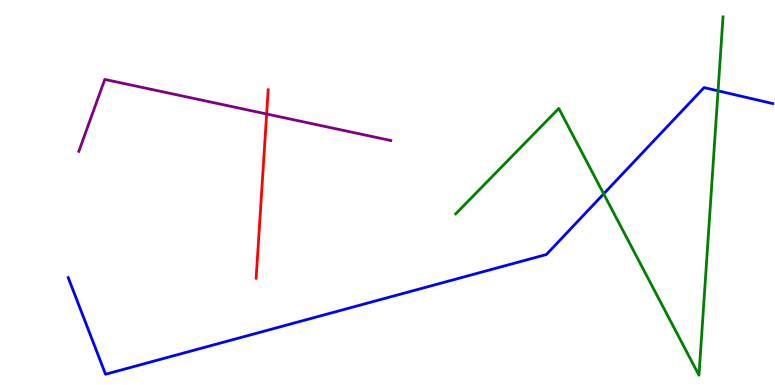[{'lines': ['blue', 'red'], 'intersections': []}, {'lines': ['green', 'red'], 'intersections': []}, {'lines': ['purple', 'red'], 'intersections': [{'x': 3.44, 'y': 7.04}]}, {'lines': ['blue', 'green'], 'intersections': [{'x': 7.79, 'y': 4.96}, {'x': 9.27, 'y': 7.64}]}, {'lines': ['blue', 'purple'], 'intersections': []}, {'lines': ['green', 'purple'], 'intersections': []}]